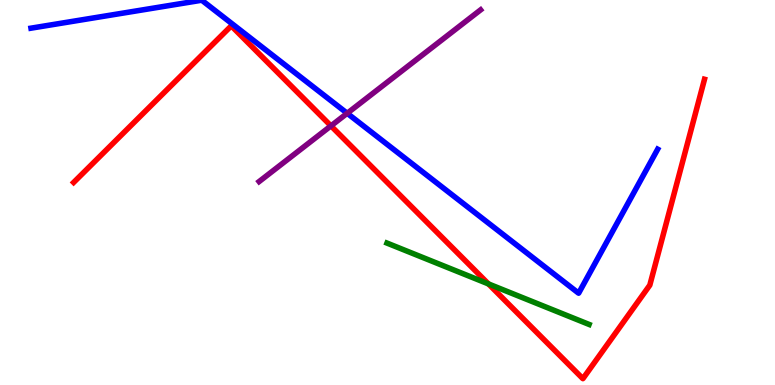[{'lines': ['blue', 'red'], 'intersections': []}, {'lines': ['green', 'red'], 'intersections': [{'x': 6.3, 'y': 2.63}]}, {'lines': ['purple', 'red'], 'intersections': [{'x': 4.27, 'y': 6.73}]}, {'lines': ['blue', 'green'], 'intersections': []}, {'lines': ['blue', 'purple'], 'intersections': [{'x': 4.48, 'y': 7.06}]}, {'lines': ['green', 'purple'], 'intersections': []}]